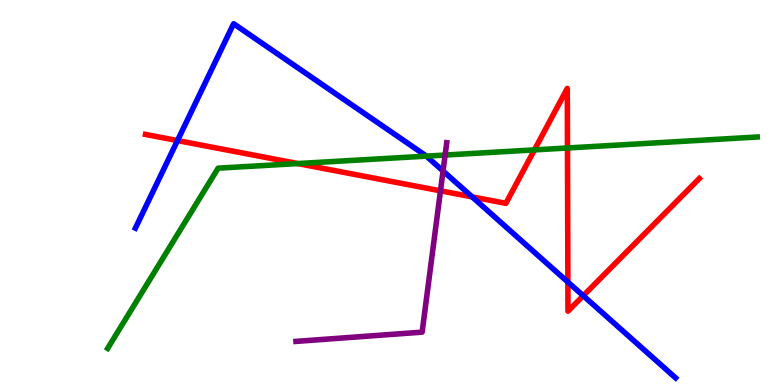[{'lines': ['blue', 'red'], 'intersections': [{'x': 2.29, 'y': 6.35}, {'x': 6.09, 'y': 4.89}, {'x': 7.33, 'y': 2.67}, {'x': 7.53, 'y': 2.32}]}, {'lines': ['green', 'red'], 'intersections': [{'x': 3.84, 'y': 5.75}, {'x': 6.9, 'y': 6.11}, {'x': 7.32, 'y': 6.16}]}, {'lines': ['purple', 'red'], 'intersections': [{'x': 5.68, 'y': 5.04}]}, {'lines': ['blue', 'green'], 'intersections': [{'x': 5.5, 'y': 5.94}]}, {'lines': ['blue', 'purple'], 'intersections': [{'x': 5.72, 'y': 5.56}]}, {'lines': ['green', 'purple'], 'intersections': [{'x': 5.74, 'y': 5.97}]}]